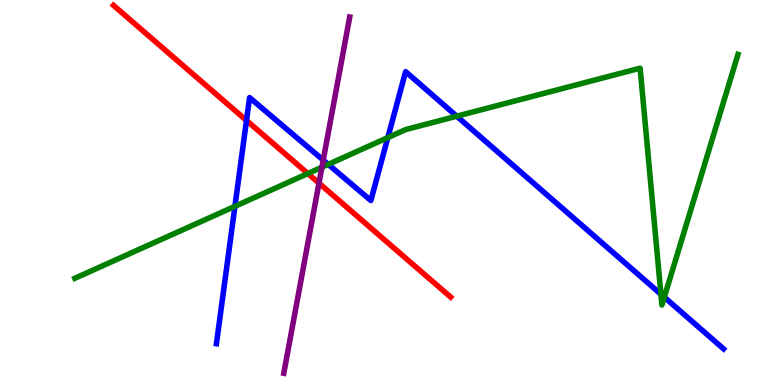[{'lines': ['blue', 'red'], 'intersections': [{'x': 3.18, 'y': 6.87}]}, {'lines': ['green', 'red'], 'intersections': [{'x': 3.97, 'y': 5.49}]}, {'lines': ['purple', 'red'], 'intersections': [{'x': 4.12, 'y': 5.24}]}, {'lines': ['blue', 'green'], 'intersections': [{'x': 3.03, 'y': 4.64}, {'x': 4.24, 'y': 5.73}, {'x': 5.0, 'y': 6.43}, {'x': 5.89, 'y': 6.98}, {'x': 8.53, 'y': 2.36}, {'x': 8.57, 'y': 2.28}]}, {'lines': ['blue', 'purple'], 'intersections': [{'x': 4.17, 'y': 5.84}]}, {'lines': ['green', 'purple'], 'intersections': [{'x': 4.15, 'y': 5.66}]}]